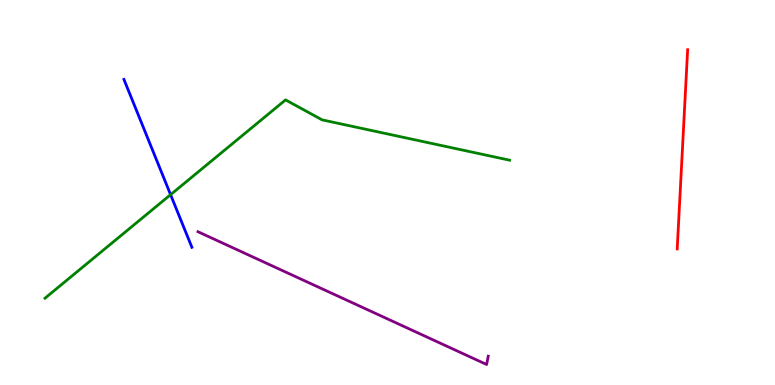[{'lines': ['blue', 'red'], 'intersections': []}, {'lines': ['green', 'red'], 'intersections': []}, {'lines': ['purple', 'red'], 'intersections': []}, {'lines': ['blue', 'green'], 'intersections': [{'x': 2.2, 'y': 4.94}]}, {'lines': ['blue', 'purple'], 'intersections': []}, {'lines': ['green', 'purple'], 'intersections': []}]